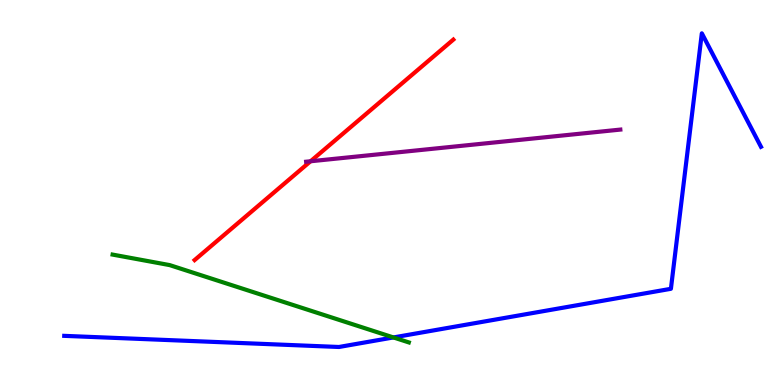[{'lines': ['blue', 'red'], 'intersections': []}, {'lines': ['green', 'red'], 'intersections': []}, {'lines': ['purple', 'red'], 'intersections': [{'x': 4.01, 'y': 5.81}]}, {'lines': ['blue', 'green'], 'intersections': [{'x': 5.08, 'y': 1.24}]}, {'lines': ['blue', 'purple'], 'intersections': []}, {'lines': ['green', 'purple'], 'intersections': []}]